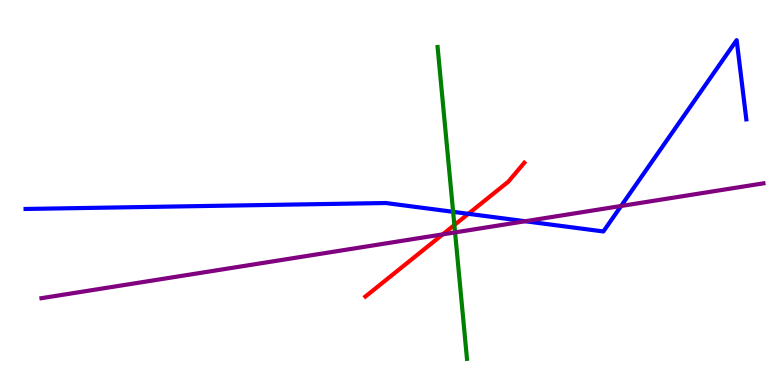[{'lines': ['blue', 'red'], 'intersections': [{'x': 6.04, 'y': 4.45}]}, {'lines': ['green', 'red'], 'intersections': [{'x': 5.86, 'y': 4.15}]}, {'lines': ['purple', 'red'], 'intersections': [{'x': 5.71, 'y': 3.91}]}, {'lines': ['blue', 'green'], 'intersections': [{'x': 5.85, 'y': 4.5}]}, {'lines': ['blue', 'purple'], 'intersections': [{'x': 6.78, 'y': 4.25}, {'x': 8.01, 'y': 4.65}]}, {'lines': ['green', 'purple'], 'intersections': [{'x': 5.87, 'y': 3.96}]}]